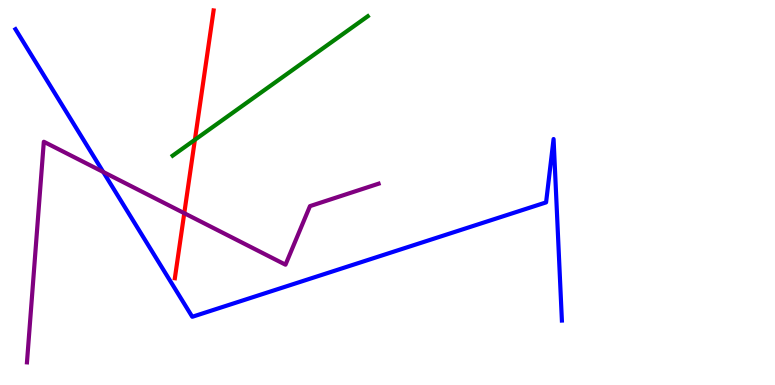[{'lines': ['blue', 'red'], 'intersections': []}, {'lines': ['green', 'red'], 'intersections': [{'x': 2.51, 'y': 6.37}]}, {'lines': ['purple', 'red'], 'intersections': [{'x': 2.38, 'y': 4.46}]}, {'lines': ['blue', 'green'], 'intersections': []}, {'lines': ['blue', 'purple'], 'intersections': [{'x': 1.33, 'y': 5.53}]}, {'lines': ['green', 'purple'], 'intersections': []}]